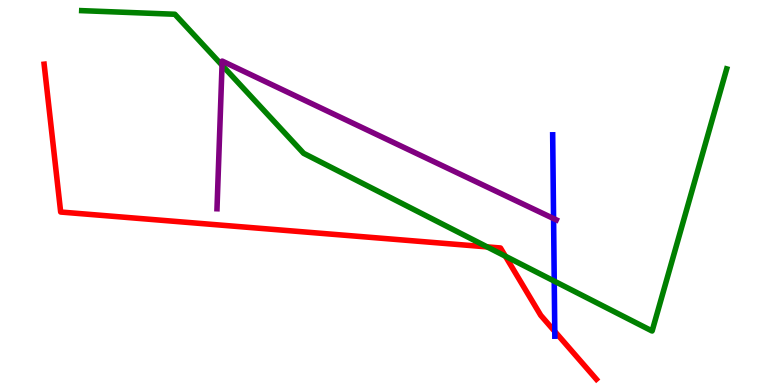[{'lines': ['blue', 'red'], 'intersections': [{'x': 7.16, 'y': 1.39}]}, {'lines': ['green', 'red'], 'intersections': [{'x': 6.29, 'y': 3.59}, {'x': 6.52, 'y': 3.35}]}, {'lines': ['purple', 'red'], 'intersections': []}, {'lines': ['blue', 'green'], 'intersections': [{'x': 7.15, 'y': 2.7}]}, {'lines': ['blue', 'purple'], 'intersections': [{'x': 7.14, 'y': 4.32}]}, {'lines': ['green', 'purple'], 'intersections': [{'x': 2.87, 'y': 8.31}]}]